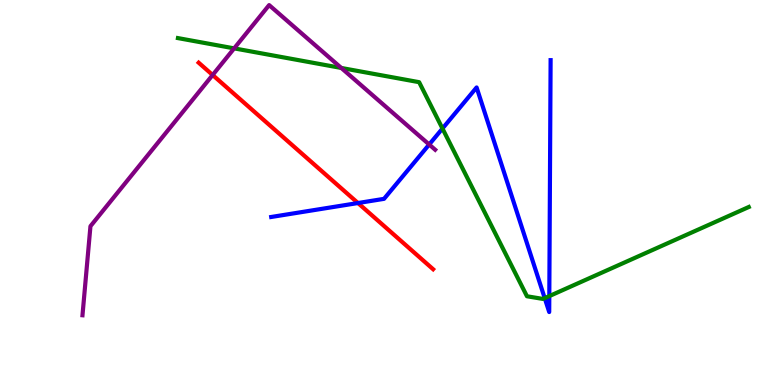[{'lines': ['blue', 'red'], 'intersections': [{'x': 4.62, 'y': 4.73}]}, {'lines': ['green', 'red'], 'intersections': []}, {'lines': ['purple', 'red'], 'intersections': [{'x': 2.74, 'y': 8.05}]}, {'lines': ['blue', 'green'], 'intersections': [{'x': 5.71, 'y': 6.66}, {'x': 7.03, 'y': 2.26}, {'x': 7.09, 'y': 2.31}]}, {'lines': ['blue', 'purple'], 'intersections': [{'x': 5.54, 'y': 6.25}]}, {'lines': ['green', 'purple'], 'intersections': [{'x': 3.02, 'y': 8.74}, {'x': 4.4, 'y': 8.24}]}]